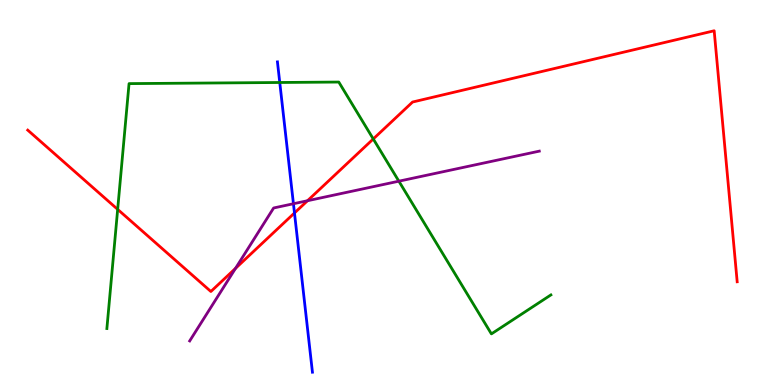[{'lines': ['blue', 'red'], 'intersections': [{'x': 3.8, 'y': 4.47}]}, {'lines': ['green', 'red'], 'intersections': [{'x': 1.52, 'y': 4.56}, {'x': 4.82, 'y': 6.39}]}, {'lines': ['purple', 'red'], 'intersections': [{'x': 3.04, 'y': 3.03}, {'x': 3.97, 'y': 4.79}]}, {'lines': ['blue', 'green'], 'intersections': [{'x': 3.61, 'y': 7.86}]}, {'lines': ['blue', 'purple'], 'intersections': [{'x': 3.79, 'y': 4.71}]}, {'lines': ['green', 'purple'], 'intersections': [{'x': 5.15, 'y': 5.29}]}]